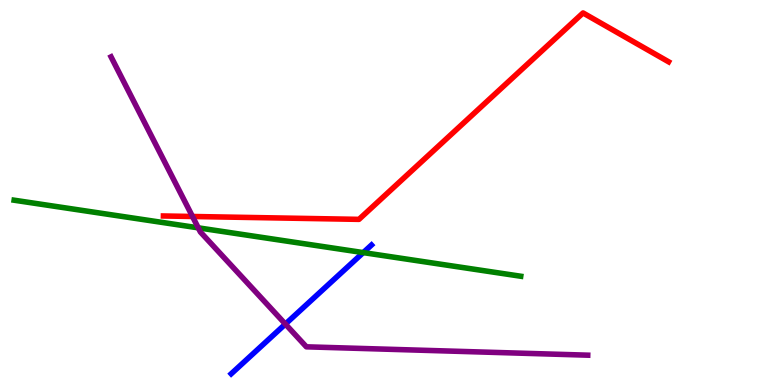[{'lines': ['blue', 'red'], 'intersections': []}, {'lines': ['green', 'red'], 'intersections': []}, {'lines': ['purple', 'red'], 'intersections': [{'x': 2.48, 'y': 4.38}]}, {'lines': ['blue', 'green'], 'intersections': [{'x': 4.69, 'y': 3.44}]}, {'lines': ['blue', 'purple'], 'intersections': [{'x': 3.68, 'y': 1.58}]}, {'lines': ['green', 'purple'], 'intersections': [{'x': 2.56, 'y': 4.08}]}]